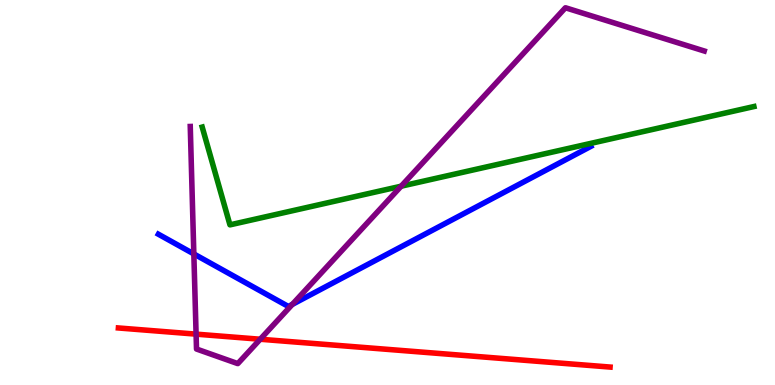[{'lines': ['blue', 'red'], 'intersections': []}, {'lines': ['green', 'red'], 'intersections': []}, {'lines': ['purple', 'red'], 'intersections': [{'x': 2.53, 'y': 1.32}, {'x': 3.36, 'y': 1.19}]}, {'lines': ['blue', 'green'], 'intersections': []}, {'lines': ['blue', 'purple'], 'intersections': [{'x': 2.5, 'y': 3.4}, {'x': 3.77, 'y': 2.09}]}, {'lines': ['green', 'purple'], 'intersections': [{'x': 5.18, 'y': 5.16}]}]